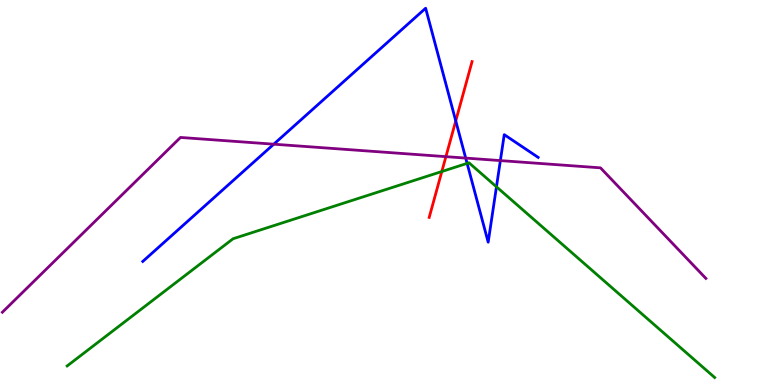[{'lines': ['blue', 'red'], 'intersections': [{'x': 5.88, 'y': 6.86}]}, {'lines': ['green', 'red'], 'intersections': [{'x': 5.7, 'y': 5.54}]}, {'lines': ['purple', 'red'], 'intersections': [{'x': 5.75, 'y': 5.93}]}, {'lines': ['blue', 'green'], 'intersections': [{'x': 6.03, 'y': 5.76}, {'x': 6.41, 'y': 5.15}]}, {'lines': ['blue', 'purple'], 'intersections': [{'x': 3.53, 'y': 6.25}, {'x': 6.01, 'y': 5.89}, {'x': 6.46, 'y': 5.83}]}, {'lines': ['green', 'purple'], 'intersections': []}]